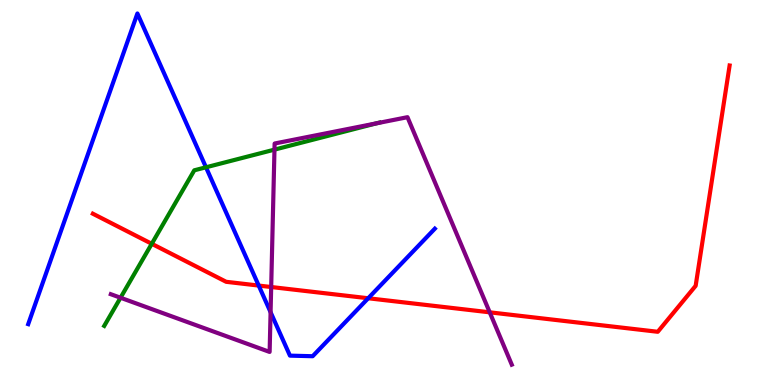[{'lines': ['blue', 'red'], 'intersections': [{'x': 3.34, 'y': 2.58}, {'x': 4.75, 'y': 2.25}]}, {'lines': ['green', 'red'], 'intersections': [{'x': 1.96, 'y': 3.67}]}, {'lines': ['purple', 'red'], 'intersections': [{'x': 3.5, 'y': 2.55}, {'x': 6.32, 'y': 1.89}]}, {'lines': ['blue', 'green'], 'intersections': [{'x': 2.66, 'y': 5.65}]}, {'lines': ['blue', 'purple'], 'intersections': [{'x': 3.49, 'y': 1.89}]}, {'lines': ['green', 'purple'], 'intersections': [{'x': 1.56, 'y': 2.27}, {'x': 3.54, 'y': 6.11}, {'x': 4.86, 'y': 6.8}]}]